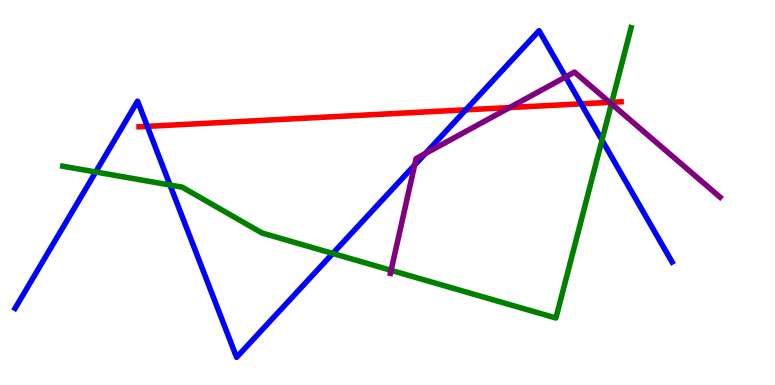[{'lines': ['blue', 'red'], 'intersections': [{'x': 1.9, 'y': 6.72}, {'x': 6.01, 'y': 7.15}, {'x': 7.5, 'y': 7.3}]}, {'lines': ['green', 'red'], 'intersections': [{'x': 7.89, 'y': 7.34}]}, {'lines': ['purple', 'red'], 'intersections': [{'x': 6.58, 'y': 7.21}, {'x': 7.87, 'y': 7.34}]}, {'lines': ['blue', 'green'], 'intersections': [{'x': 1.23, 'y': 5.53}, {'x': 2.19, 'y': 5.19}, {'x': 4.29, 'y': 3.42}, {'x': 7.77, 'y': 6.36}]}, {'lines': ['blue', 'purple'], 'intersections': [{'x': 5.35, 'y': 5.71}, {'x': 5.49, 'y': 6.01}, {'x': 7.3, 'y': 8.0}]}, {'lines': ['green', 'purple'], 'intersections': [{'x': 5.05, 'y': 2.98}, {'x': 7.89, 'y': 7.3}]}]